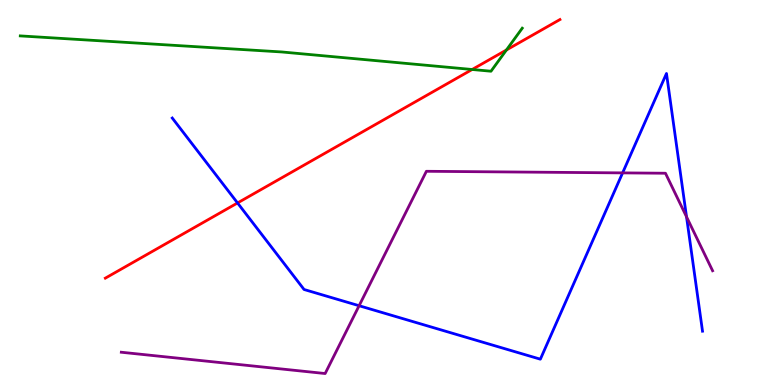[{'lines': ['blue', 'red'], 'intersections': [{'x': 3.06, 'y': 4.73}]}, {'lines': ['green', 'red'], 'intersections': [{'x': 6.09, 'y': 8.19}, {'x': 6.53, 'y': 8.7}]}, {'lines': ['purple', 'red'], 'intersections': []}, {'lines': ['blue', 'green'], 'intersections': []}, {'lines': ['blue', 'purple'], 'intersections': [{'x': 4.63, 'y': 2.06}, {'x': 8.03, 'y': 5.51}, {'x': 8.86, 'y': 4.37}]}, {'lines': ['green', 'purple'], 'intersections': []}]